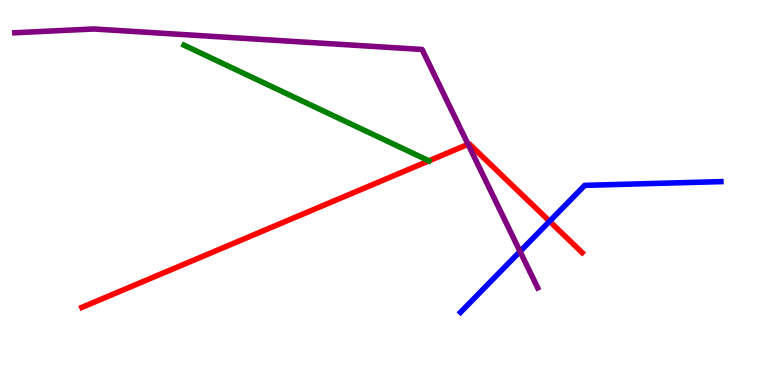[{'lines': ['blue', 'red'], 'intersections': [{'x': 7.09, 'y': 4.25}]}, {'lines': ['green', 'red'], 'intersections': []}, {'lines': ['purple', 'red'], 'intersections': [{'x': 6.04, 'y': 6.25}]}, {'lines': ['blue', 'green'], 'intersections': []}, {'lines': ['blue', 'purple'], 'intersections': [{'x': 6.71, 'y': 3.47}]}, {'lines': ['green', 'purple'], 'intersections': []}]